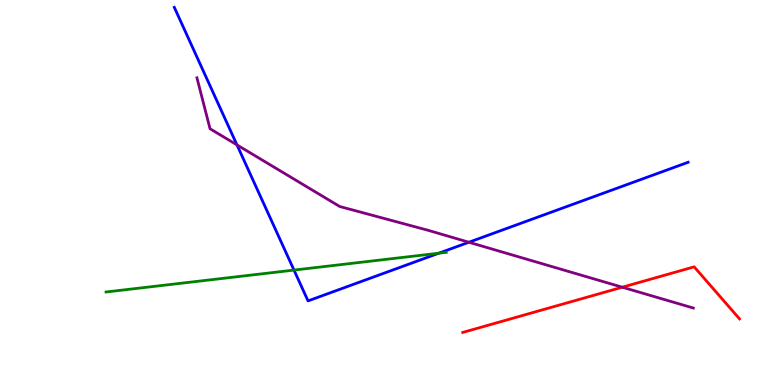[{'lines': ['blue', 'red'], 'intersections': []}, {'lines': ['green', 'red'], 'intersections': []}, {'lines': ['purple', 'red'], 'intersections': [{'x': 8.03, 'y': 2.54}]}, {'lines': ['blue', 'green'], 'intersections': [{'x': 3.79, 'y': 2.98}, {'x': 5.66, 'y': 3.42}]}, {'lines': ['blue', 'purple'], 'intersections': [{'x': 3.06, 'y': 6.24}, {'x': 6.05, 'y': 3.71}]}, {'lines': ['green', 'purple'], 'intersections': []}]